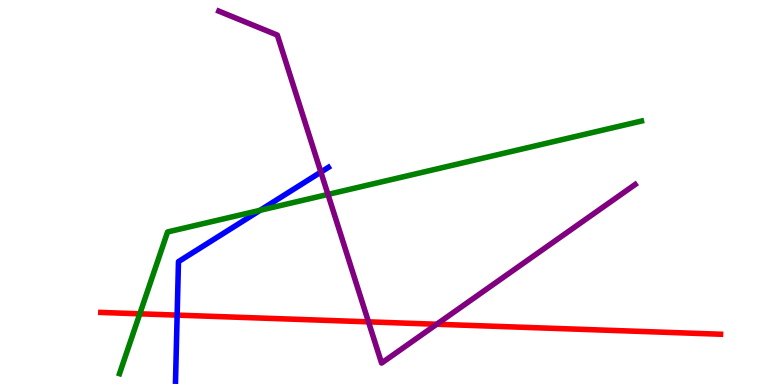[{'lines': ['blue', 'red'], 'intersections': [{'x': 2.29, 'y': 1.82}]}, {'lines': ['green', 'red'], 'intersections': [{'x': 1.8, 'y': 1.85}]}, {'lines': ['purple', 'red'], 'intersections': [{'x': 4.75, 'y': 1.64}, {'x': 5.63, 'y': 1.58}]}, {'lines': ['blue', 'green'], 'intersections': [{'x': 3.36, 'y': 4.54}]}, {'lines': ['blue', 'purple'], 'intersections': [{'x': 4.14, 'y': 5.53}]}, {'lines': ['green', 'purple'], 'intersections': [{'x': 4.23, 'y': 4.95}]}]